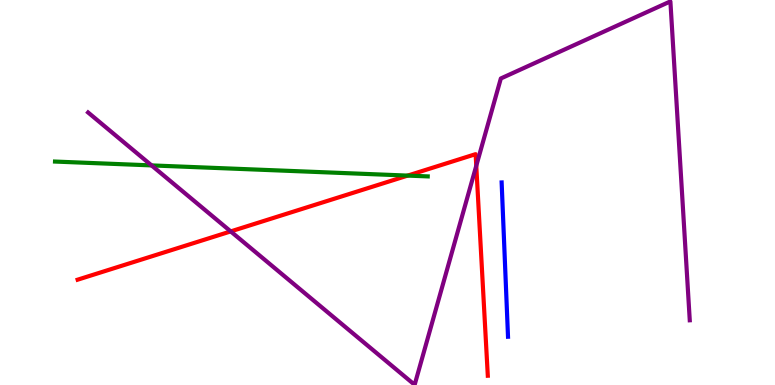[{'lines': ['blue', 'red'], 'intersections': []}, {'lines': ['green', 'red'], 'intersections': [{'x': 5.26, 'y': 5.44}]}, {'lines': ['purple', 'red'], 'intersections': [{'x': 2.98, 'y': 3.99}, {'x': 6.15, 'y': 5.69}]}, {'lines': ['blue', 'green'], 'intersections': []}, {'lines': ['blue', 'purple'], 'intersections': []}, {'lines': ['green', 'purple'], 'intersections': [{'x': 1.96, 'y': 5.7}]}]